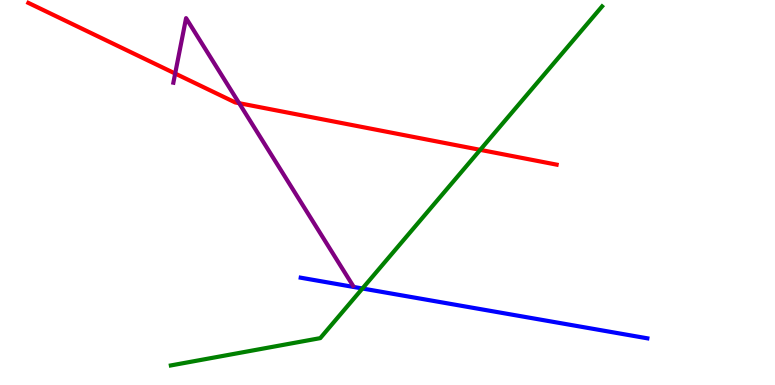[{'lines': ['blue', 'red'], 'intersections': []}, {'lines': ['green', 'red'], 'intersections': [{'x': 6.2, 'y': 6.11}]}, {'lines': ['purple', 'red'], 'intersections': [{'x': 2.26, 'y': 8.09}, {'x': 3.09, 'y': 7.32}]}, {'lines': ['blue', 'green'], 'intersections': [{'x': 4.68, 'y': 2.51}]}, {'lines': ['blue', 'purple'], 'intersections': []}, {'lines': ['green', 'purple'], 'intersections': []}]